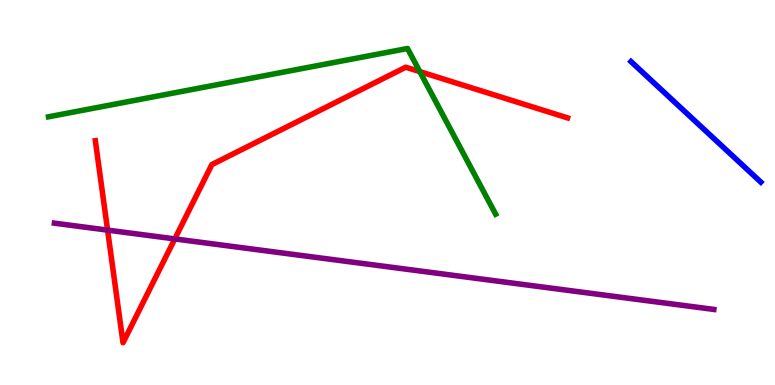[{'lines': ['blue', 'red'], 'intersections': []}, {'lines': ['green', 'red'], 'intersections': [{'x': 5.42, 'y': 8.14}]}, {'lines': ['purple', 'red'], 'intersections': [{'x': 1.39, 'y': 4.02}, {'x': 2.26, 'y': 3.79}]}, {'lines': ['blue', 'green'], 'intersections': []}, {'lines': ['blue', 'purple'], 'intersections': []}, {'lines': ['green', 'purple'], 'intersections': []}]